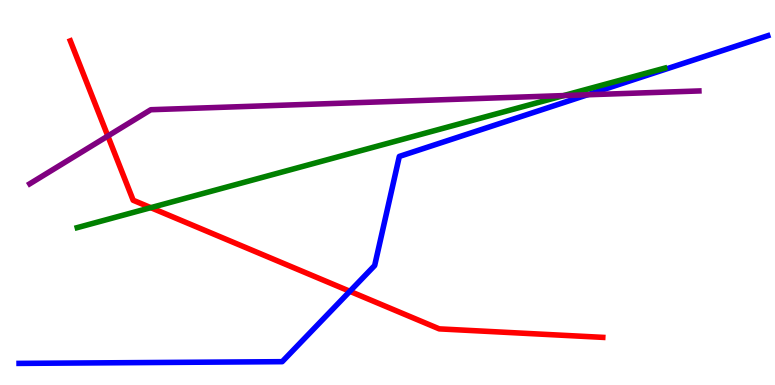[{'lines': ['blue', 'red'], 'intersections': [{'x': 4.51, 'y': 2.43}]}, {'lines': ['green', 'red'], 'intersections': [{'x': 1.95, 'y': 4.61}]}, {'lines': ['purple', 'red'], 'intersections': [{'x': 1.39, 'y': 6.47}]}, {'lines': ['blue', 'green'], 'intersections': []}, {'lines': ['blue', 'purple'], 'intersections': [{'x': 7.58, 'y': 7.54}]}, {'lines': ['green', 'purple'], 'intersections': [{'x': 7.27, 'y': 7.52}]}]